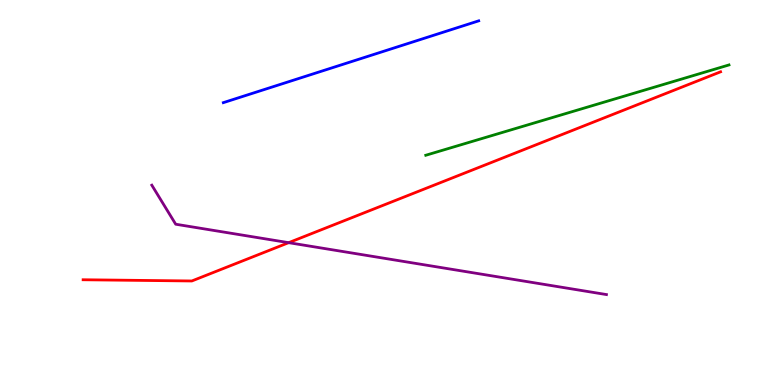[{'lines': ['blue', 'red'], 'intersections': []}, {'lines': ['green', 'red'], 'intersections': []}, {'lines': ['purple', 'red'], 'intersections': [{'x': 3.72, 'y': 3.7}]}, {'lines': ['blue', 'green'], 'intersections': []}, {'lines': ['blue', 'purple'], 'intersections': []}, {'lines': ['green', 'purple'], 'intersections': []}]